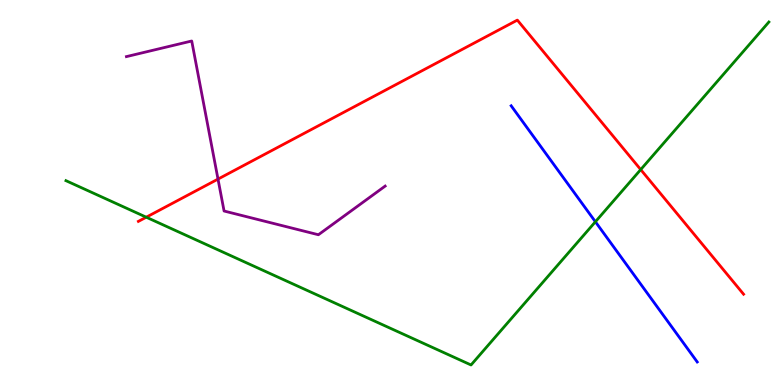[{'lines': ['blue', 'red'], 'intersections': []}, {'lines': ['green', 'red'], 'intersections': [{'x': 1.89, 'y': 4.36}, {'x': 8.27, 'y': 5.6}]}, {'lines': ['purple', 'red'], 'intersections': [{'x': 2.81, 'y': 5.35}]}, {'lines': ['blue', 'green'], 'intersections': [{'x': 7.68, 'y': 4.24}]}, {'lines': ['blue', 'purple'], 'intersections': []}, {'lines': ['green', 'purple'], 'intersections': []}]